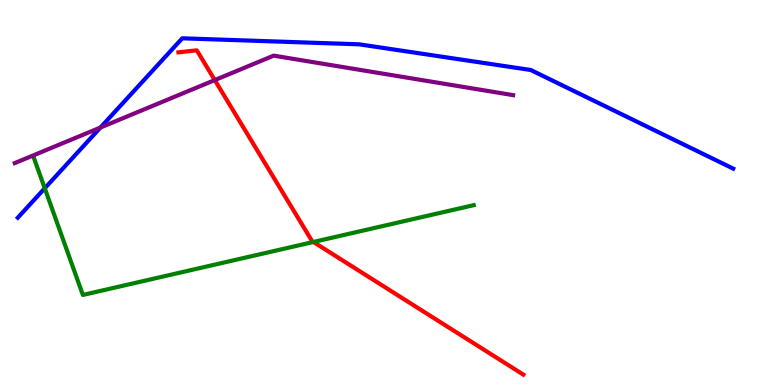[{'lines': ['blue', 'red'], 'intersections': []}, {'lines': ['green', 'red'], 'intersections': [{'x': 4.04, 'y': 3.71}]}, {'lines': ['purple', 'red'], 'intersections': [{'x': 2.77, 'y': 7.92}]}, {'lines': ['blue', 'green'], 'intersections': [{'x': 0.577, 'y': 5.11}]}, {'lines': ['blue', 'purple'], 'intersections': [{'x': 1.3, 'y': 6.69}]}, {'lines': ['green', 'purple'], 'intersections': []}]